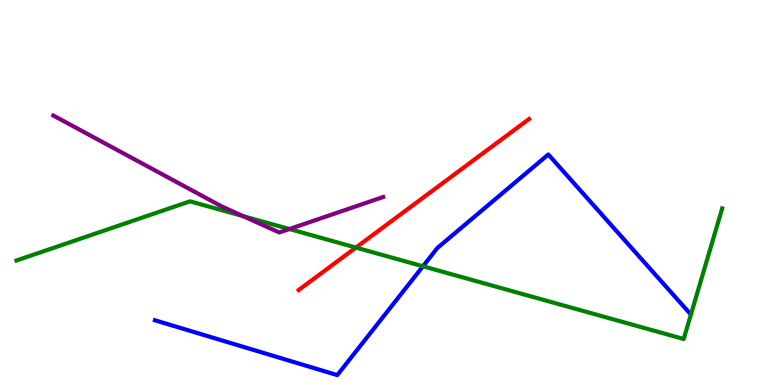[{'lines': ['blue', 'red'], 'intersections': []}, {'lines': ['green', 'red'], 'intersections': [{'x': 4.59, 'y': 3.57}]}, {'lines': ['purple', 'red'], 'intersections': []}, {'lines': ['blue', 'green'], 'intersections': [{'x': 5.46, 'y': 3.08}]}, {'lines': ['blue', 'purple'], 'intersections': []}, {'lines': ['green', 'purple'], 'intersections': [{'x': 3.14, 'y': 4.39}, {'x': 3.73, 'y': 4.05}]}]